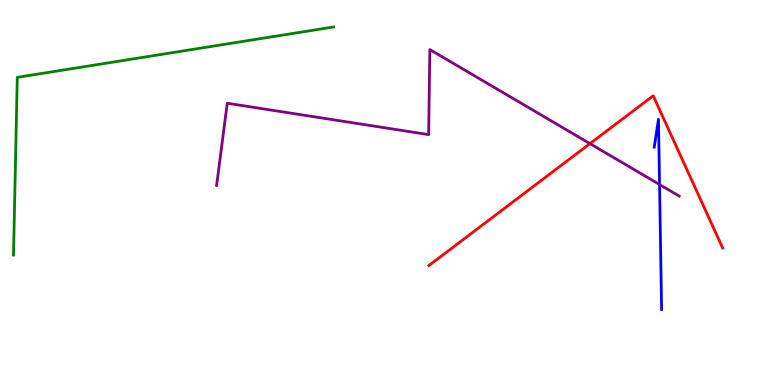[{'lines': ['blue', 'red'], 'intersections': []}, {'lines': ['green', 'red'], 'intersections': []}, {'lines': ['purple', 'red'], 'intersections': [{'x': 7.61, 'y': 6.27}]}, {'lines': ['blue', 'green'], 'intersections': []}, {'lines': ['blue', 'purple'], 'intersections': [{'x': 8.51, 'y': 5.21}]}, {'lines': ['green', 'purple'], 'intersections': []}]